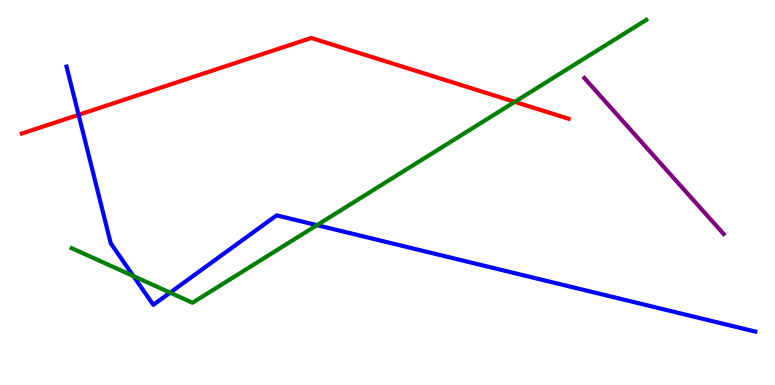[{'lines': ['blue', 'red'], 'intersections': [{'x': 1.01, 'y': 7.02}]}, {'lines': ['green', 'red'], 'intersections': [{'x': 6.64, 'y': 7.35}]}, {'lines': ['purple', 'red'], 'intersections': []}, {'lines': ['blue', 'green'], 'intersections': [{'x': 1.72, 'y': 2.83}, {'x': 2.19, 'y': 2.4}, {'x': 4.09, 'y': 4.15}]}, {'lines': ['blue', 'purple'], 'intersections': []}, {'lines': ['green', 'purple'], 'intersections': []}]